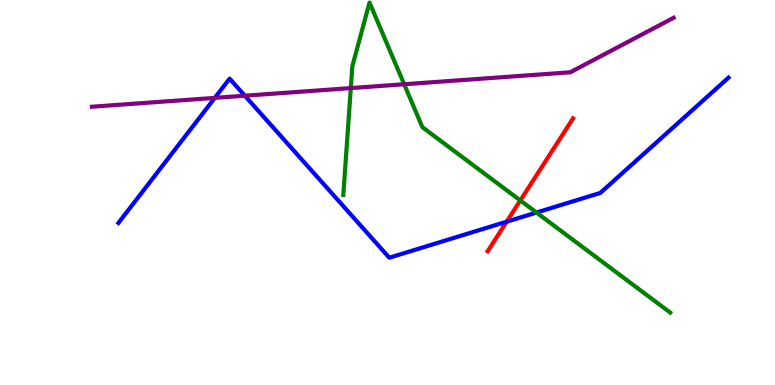[{'lines': ['blue', 'red'], 'intersections': [{'x': 6.54, 'y': 4.24}]}, {'lines': ['green', 'red'], 'intersections': [{'x': 6.71, 'y': 4.79}]}, {'lines': ['purple', 'red'], 'intersections': []}, {'lines': ['blue', 'green'], 'intersections': [{'x': 6.92, 'y': 4.48}]}, {'lines': ['blue', 'purple'], 'intersections': [{'x': 2.77, 'y': 7.46}, {'x': 3.16, 'y': 7.51}]}, {'lines': ['green', 'purple'], 'intersections': [{'x': 4.53, 'y': 7.71}, {'x': 5.22, 'y': 7.81}]}]